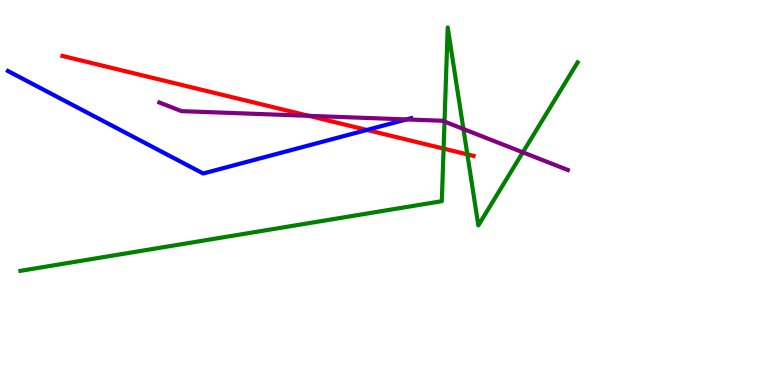[{'lines': ['blue', 'red'], 'intersections': [{'x': 4.73, 'y': 6.62}]}, {'lines': ['green', 'red'], 'intersections': [{'x': 5.72, 'y': 6.14}, {'x': 6.03, 'y': 5.99}]}, {'lines': ['purple', 'red'], 'intersections': [{'x': 3.98, 'y': 6.99}]}, {'lines': ['blue', 'green'], 'intersections': []}, {'lines': ['blue', 'purple'], 'intersections': [{'x': 5.24, 'y': 6.9}]}, {'lines': ['green', 'purple'], 'intersections': [{'x': 5.74, 'y': 6.84}, {'x': 5.98, 'y': 6.65}, {'x': 6.75, 'y': 6.04}]}]